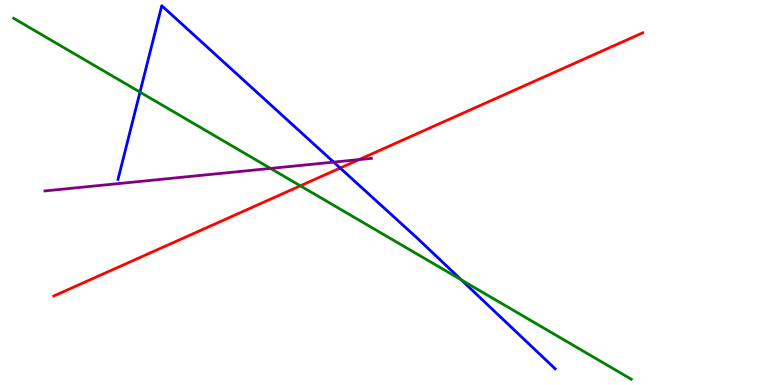[{'lines': ['blue', 'red'], 'intersections': [{'x': 4.39, 'y': 5.64}]}, {'lines': ['green', 'red'], 'intersections': [{'x': 3.88, 'y': 5.17}]}, {'lines': ['purple', 'red'], 'intersections': [{'x': 4.63, 'y': 5.85}]}, {'lines': ['blue', 'green'], 'intersections': [{'x': 1.81, 'y': 7.61}, {'x': 5.95, 'y': 2.73}]}, {'lines': ['blue', 'purple'], 'intersections': [{'x': 4.31, 'y': 5.79}]}, {'lines': ['green', 'purple'], 'intersections': [{'x': 3.49, 'y': 5.63}]}]